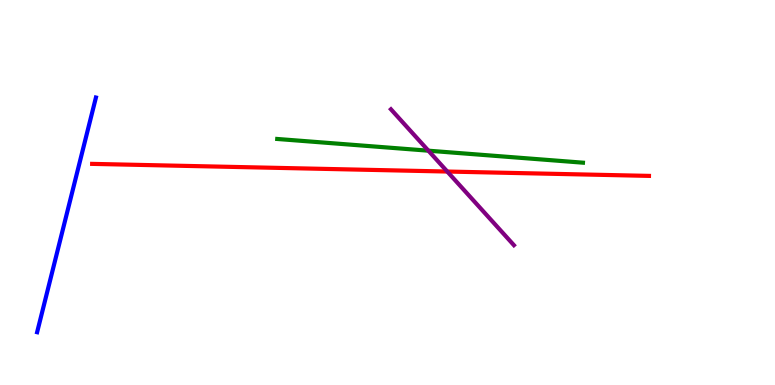[{'lines': ['blue', 'red'], 'intersections': []}, {'lines': ['green', 'red'], 'intersections': []}, {'lines': ['purple', 'red'], 'intersections': [{'x': 5.77, 'y': 5.54}]}, {'lines': ['blue', 'green'], 'intersections': []}, {'lines': ['blue', 'purple'], 'intersections': []}, {'lines': ['green', 'purple'], 'intersections': [{'x': 5.53, 'y': 6.09}]}]